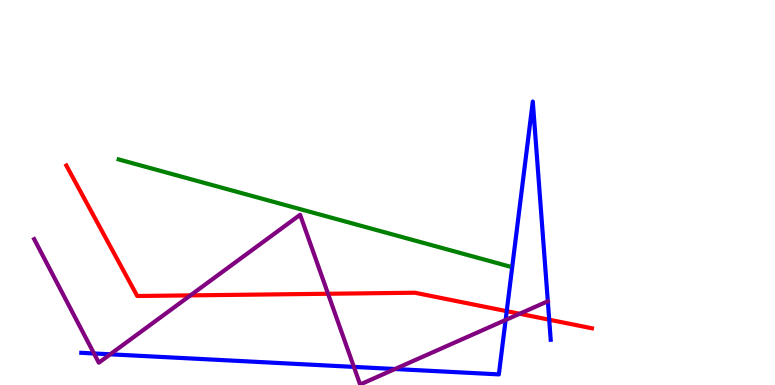[{'lines': ['blue', 'red'], 'intersections': [{'x': 6.54, 'y': 1.92}, {'x': 7.09, 'y': 1.7}]}, {'lines': ['green', 'red'], 'intersections': []}, {'lines': ['purple', 'red'], 'intersections': [{'x': 2.46, 'y': 2.33}, {'x': 4.23, 'y': 2.37}, {'x': 6.7, 'y': 1.85}]}, {'lines': ['blue', 'green'], 'intersections': []}, {'lines': ['blue', 'purple'], 'intersections': [{'x': 1.21, 'y': 0.819}, {'x': 1.42, 'y': 0.797}, {'x': 4.57, 'y': 0.47}, {'x': 5.1, 'y': 0.415}, {'x': 6.52, 'y': 1.69}, {'x': 7.07, 'y': 2.17}]}, {'lines': ['green', 'purple'], 'intersections': []}]